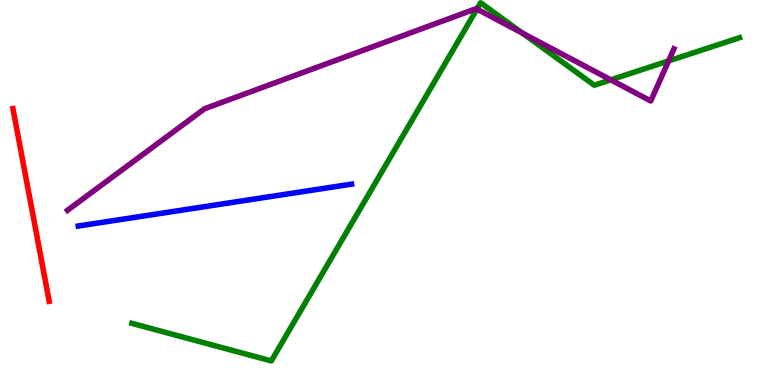[{'lines': ['blue', 'red'], 'intersections': []}, {'lines': ['green', 'red'], 'intersections': []}, {'lines': ['purple', 'red'], 'intersections': []}, {'lines': ['blue', 'green'], 'intersections': []}, {'lines': ['blue', 'purple'], 'intersections': []}, {'lines': ['green', 'purple'], 'intersections': [{'x': 6.15, 'y': 9.76}, {'x': 6.74, 'y': 9.14}, {'x': 7.88, 'y': 7.93}, {'x': 8.63, 'y': 8.42}]}]